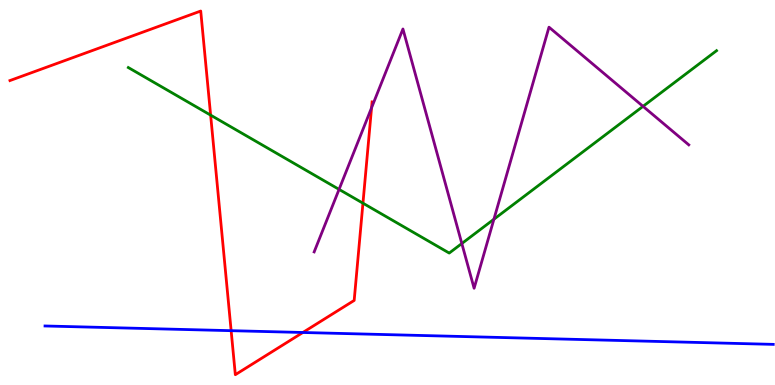[{'lines': ['blue', 'red'], 'intersections': [{'x': 2.98, 'y': 1.41}, {'x': 3.91, 'y': 1.36}]}, {'lines': ['green', 'red'], 'intersections': [{'x': 2.72, 'y': 7.01}, {'x': 4.68, 'y': 4.72}]}, {'lines': ['purple', 'red'], 'intersections': [{'x': 4.79, 'y': 7.2}]}, {'lines': ['blue', 'green'], 'intersections': []}, {'lines': ['blue', 'purple'], 'intersections': []}, {'lines': ['green', 'purple'], 'intersections': [{'x': 4.38, 'y': 5.08}, {'x': 5.96, 'y': 3.67}, {'x': 6.37, 'y': 4.31}, {'x': 8.3, 'y': 7.24}]}]